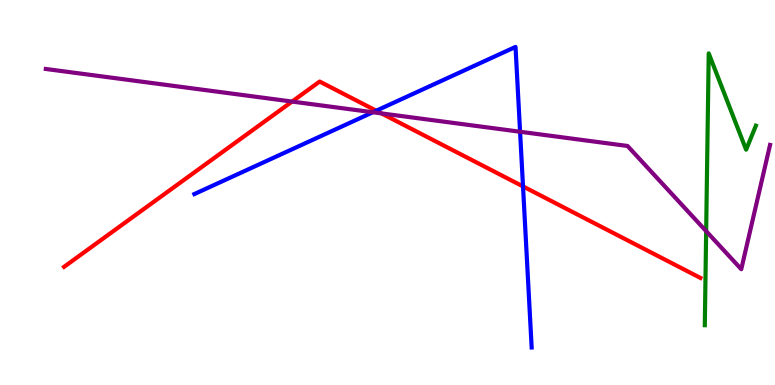[{'lines': ['blue', 'red'], 'intersections': [{'x': 4.85, 'y': 7.12}, {'x': 6.75, 'y': 5.16}]}, {'lines': ['green', 'red'], 'intersections': []}, {'lines': ['purple', 'red'], 'intersections': [{'x': 3.77, 'y': 7.36}, {'x': 4.92, 'y': 7.05}]}, {'lines': ['blue', 'green'], 'intersections': []}, {'lines': ['blue', 'purple'], 'intersections': [{'x': 4.81, 'y': 7.08}, {'x': 6.71, 'y': 6.58}]}, {'lines': ['green', 'purple'], 'intersections': [{'x': 9.11, 'y': 4.0}]}]